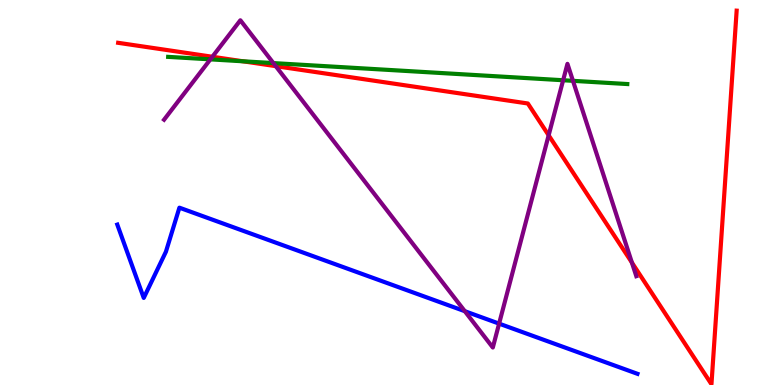[{'lines': ['blue', 'red'], 'intersections': []}, {'lines': ['green', 'red'], 'intersections': [{'x': 3.13, 'y': 8.41}]}, {'lines': ['purple', 'red'], 'intersections': [{'x': 2.74, 'y': 8.53}, {'x': 3.56, 'y': 8.28}, {'x': 7.08, 'y': 6.49}, {'x': 8.15, 'y': 3.18}]}, {'lines': ['blue', 'green'], 'intersections': []}, {'lines': ['blue', 'purple'], 'intersections': [{'x': 6.0, 'y': 1.92}, {'x': 6.44, 'y': 1.59}]}, {'lines': ['green', 'purple'], 'intersections': [{'x': 2.71, 'y': 8.46}, {'x': 3.53, 'y': 8.36}, {'x': 7.27, 'y': 7.92}, {'x': 7.39, 'y': 7.9}]}]